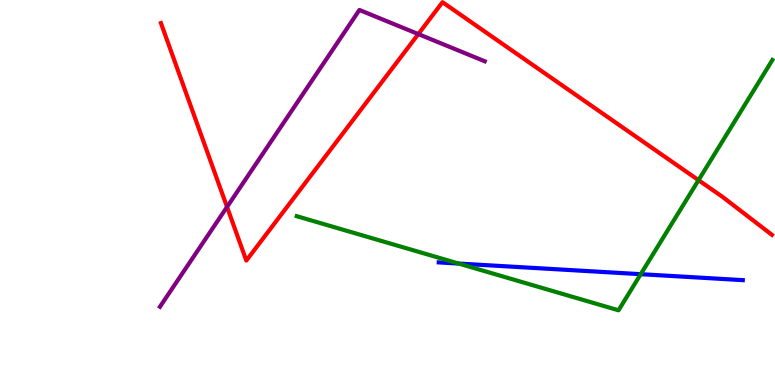[{'lines': ['blue', 'red'], 'intersections': []}, {'lines': ['green', 'red'], 'intersections': [{'x': 9.01, 'y': 5.32}]}, {'lines': ['purple', 'red'], 'intersections': [{'x': 2.93, 'y': 4.62}, {'x': 5.4, 'y': 9.11}]}, {'lines': ['blue', 'green'], 'intersections': [{'x': 5.92, 'y': 3.15}, {'x': 8.27, 'y': 2.88}]}, {'lines': ['blue', 'purple'], 'intersections': []}, {'lines': ['green', 'purple'], 'intersections': []}]